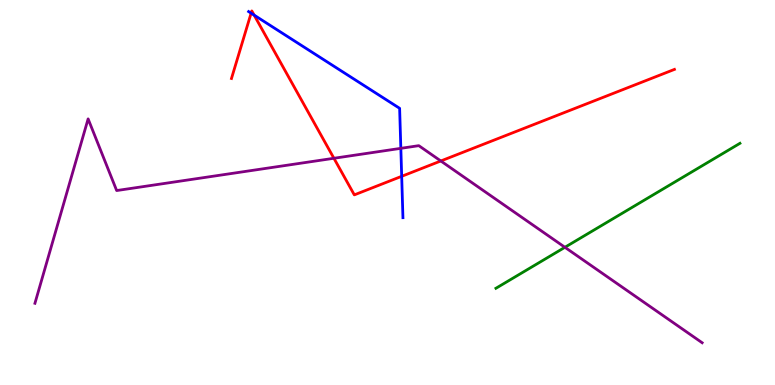[{'lines': ['blue', 'red'], 'intersections': [{'x': 3.24, 'y': 9.66}, {'x': 3.28, 'y': 9.61}, {'x': 5.18, 'y': 5.42}]}, {'lines': ['green', 'red'], 'intersections': []}, {'lines': ['purple', 'red'], 'intersections': [{'x': 4.31, 'y': 5.89}, {'x': 5.69, 'y': 5.82}]}, {'lines': ['blue', 'green'], 'intersections': []}, {'lines': ['blue', 'purple'], 'intersections': [{'x': 5.17, 'y': 6.15}]}, {'lines': ['green', 'purple'], 'intersections': [{'x': 7.29, 'y': 3.58}]}]